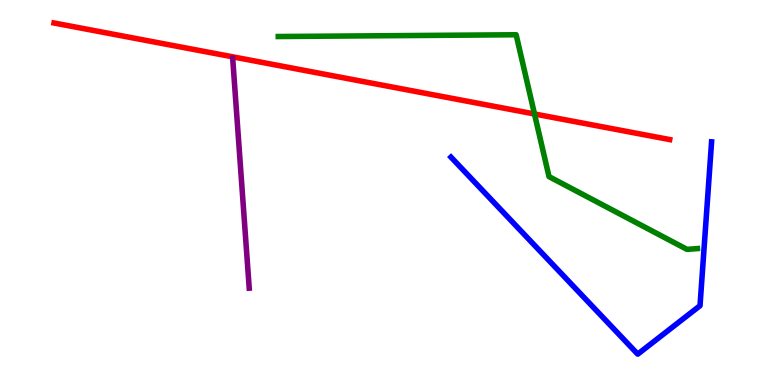[{'lines': ['blue', 'red'], 'intersections': []}, {'lines': ['green', 'red'], 'intersections': [{'x': 6.9, 'y': 7.04}]}, {'lines': ['purple', 'red'], 'intersections': []}, {'lines': ['blue', 'green'], 'intersections': []}, {'lines': ['blue', 'purple'], 'intersections': []}, {'lines': ['green', 'purple'], 'intersections': []}]